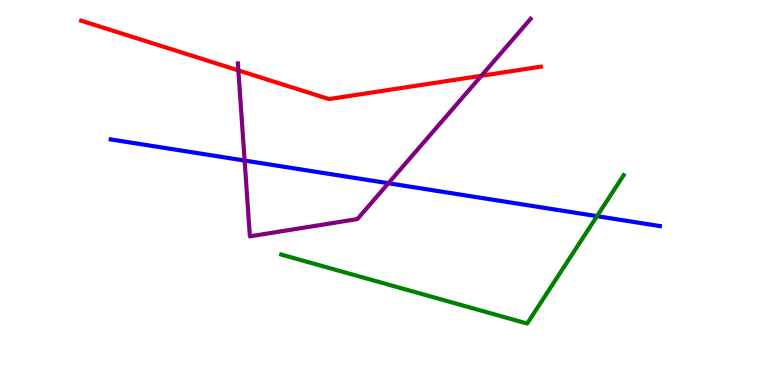[{'lines': ['blue', 'red'], 'intersections': []}, {'lines': ['green', 'red'], 'intersections': []}, {'lines': ['purple', 'red'], 'intersections': [{'x': 3.08, 'y': 8.17}, {'x': 6.21, 'y': 8.03}]}, {'lines': ['blue', 'green'], 'intersections': [{'x': 7.7, 'y': 4.39}]}, {'lines': ['blue', 'purple'], 'intersections': [{'x': 3.16, 'y': 5.83}, {'x': 5.01, 'y': 5.24}]}, {'lines': ['green', 'purple'], 'intersections': []}]